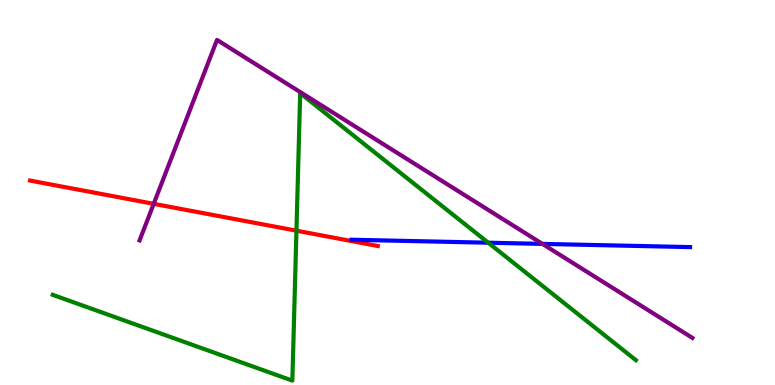[{'lines': ['blue', 'red'], 'intersections': []}, {'lines': ['green', 'red'], 'intersections': [{'x': 3.83, 'y': 4.01}]}, {'lines': ['purple', 'red'], 'intersections': [{'x': 1.98, 'y': 4.71}]}, {'lines': ['blue', 'green'], 'intersections': [{'x': 6.3, 'y': 3.7}]}, {'lines': ['blue', 'purple'], 'intersections': [{'x': 7.0, 'y': 3.67}]}, {'lines': ['green', 'purple'], 'intersections': []}]